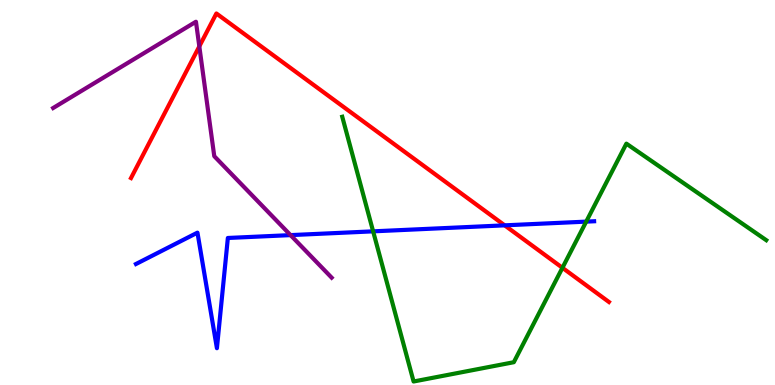[{'lines': ['blue', 'red'], 'intersections': [{'x': 6.51, 'y': 4.15}]}, {'lines': ['green', 'red'], 'intersections': [{'x': 7.26, 'y': 3.04}]}, {'lines': ['purple', 'red'], 'intersections': [{'x': 2.57, 'y': 8.8}]}, {'lines': ['blue', 'green'], 'intersections': [{'x': 4.81, 'y': 3.99}, {'x': 7.56, 'y': 4.24}]}, {'lines': ['blue', 'purple'], 'intersections': [{'x': 3.75, 'y': 3.89}]}, {'lines': ['green', 'purple'], 'intersections': []}]